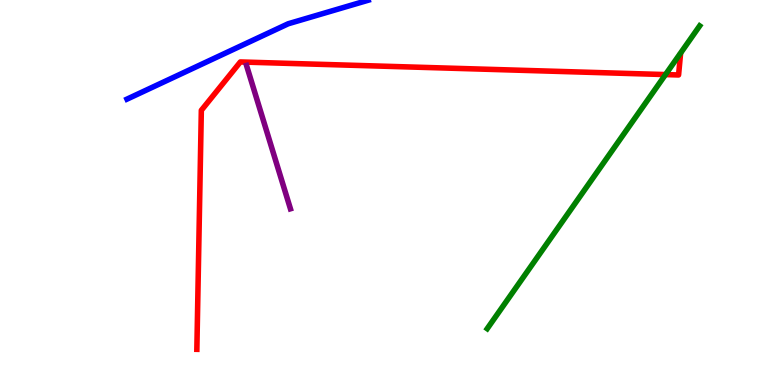[{'lines': ['blue', 'red'], 'intersections': []}, {'lines': ['green', 'red'], 'intersections': [{'x': 8.59, 'y': 8.06}]}, {'lines': ['purple', 'red'], 'intersections': []}, {'lines': ['blue', 'green'], 'intersections': []}, {'lines': ['blue', 'purple'], 'intersections': []}, {'lines': ['green', 'purple'], 'intersections': []}]